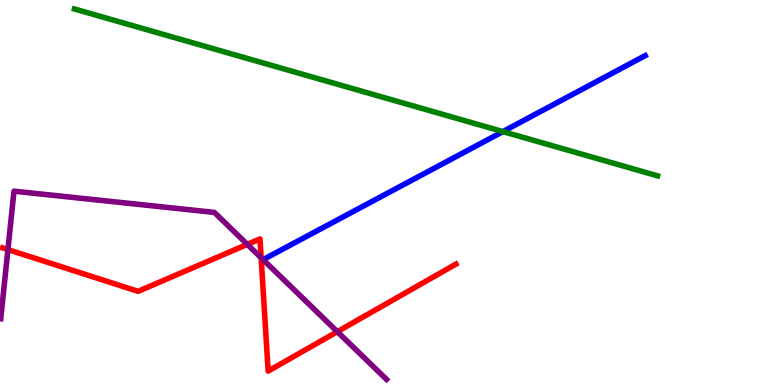[{'lines': ['blue', 'red'], 'intersections': []}, {'lines': ['green', 'red'], 'intersections': []}, {'lines': ['purple', 'red'], 'intersections': [{'x': 0.102, 'y': 3.52}, {'x': 3.19, 'y': 3.65}, {'x': 3.37, 'y': 3.3}, {'x': 4.35, 'y': 1.39}]}, {'lines': ['blue', 'green'], 'intersections': [{'x': 6.49, 'y': 6.58}]}, {'lines': ['blue', 'purple'], 'intersections': []}, {'lines': ['green', 'purple'], 'intersections': []}]